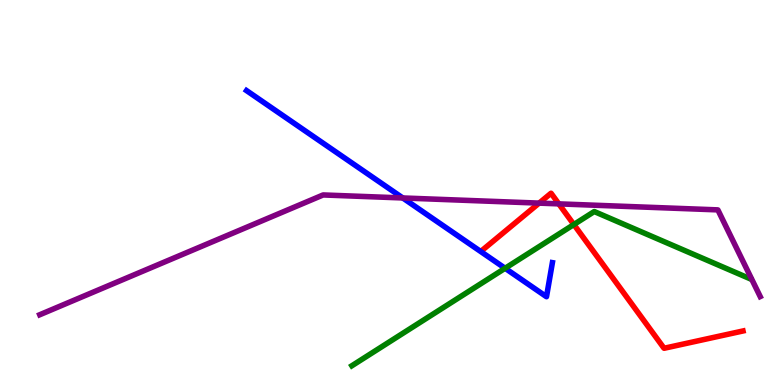[{'lines': ['blue', 'red'], 'intersections': []}, {'lines': ['green', 'red'], 'intersections': [{'x': 7.4, 'y': 4.17}]}, {'lines': ['purple', 'red'], 'intersections': [{'x': 6.96, 'y': 4.72}, {'x': 7.21, 'y': 4.7}]}, {'lines': ['blue', 'green'], 'intersections': [{'x': 6.52, 'y': 3.03}]}, {'lines': ['blue', 'purple'], 'intersections': [{'x': 5.2, 'y': 4.86}]}, {'lines': ['green', 'purple'], 'intersections': []}]